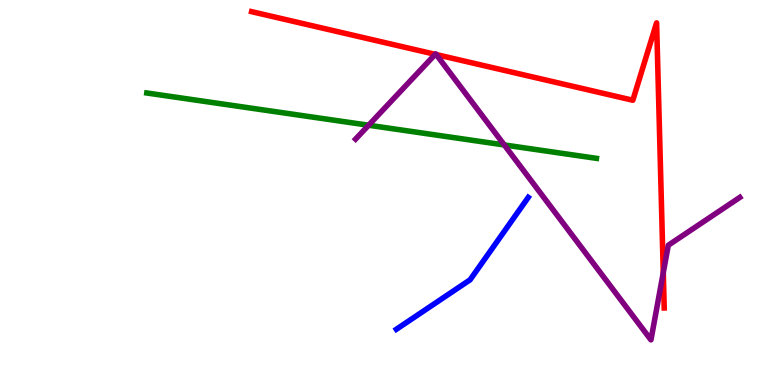[{'lines': ['blue', 'red'], 'intersections': []}, {'lines': ['green', 'red'], 'intersections': []}, {'lines': ['purple', 'red'], 'intersections': [{'x': 5.62, 'y': 8.59}, {'x': 5.63, 'y': 8.58}, {'x': 8.56, 'y': 2.92}]}, {'lines': ['blue', 'green'], 'intersections': []}, {'lines': ['blue', 'purple'], 'intersections': []}, {'lines': ['green', 'purple'], 'intersections': [{'x': 4.76, 'y': 6.75}, {'x': 6.51, 'y': 6.24}]}]